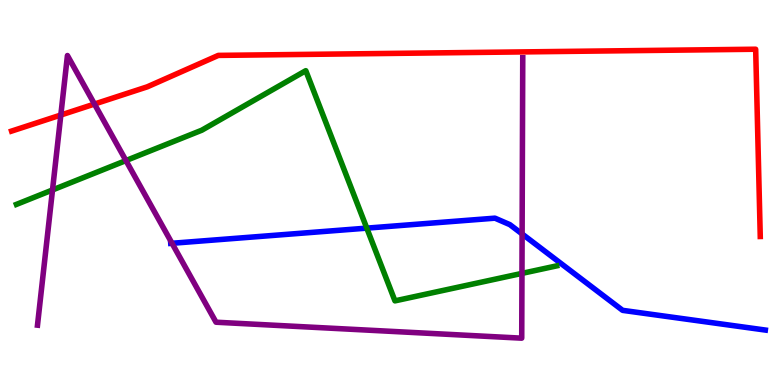[{'lines': ['blue', 'red'], 'intersections': []}, {'lines': ['green', 'red'], 'intersections': []}, {'lines': ['purple', 'red'], 'intersections': [{'x': 0.785, 'y': 7.01}, {'x': 1.22, 'y': 7.3}]}, {'lines': ['blue', 'green'], 'intersections': [{'x': 4.73, 'y': 4.07}]}, {'lines': ['blue', 'purple'], 'intersections': [{'x': 2.22, 'y': 3.68}, {'x': 6.74, 'y': 3.92}]}, {'lines': ['green', 'purple'], 'intersections': [{'x': 0.678, 'y': 5.07}, {'x': 1.63, 'y': 5.83}, {'x': 6.74, 'y': 2.9}]}]